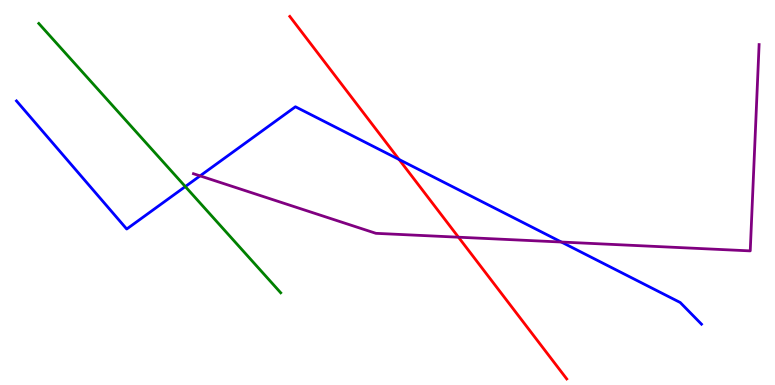[{'lines': ['blue', 'red'], 'intersections': [{'x': 5.15, 'y': 5.86}]}, {'lines': ['green', 'red'], 'intersections': []}, {'lines': ['purple', 'red'], 'intersections': [{'x': 5.92, 'y': 3.84}]}, {'lines': ['blue', 'green'], 'intersections': [{'x': 2.39, 'y': 5.15}]}, {'lines': ['blue', 'purple'], 'intersections': [{'x': 2.58, 'y': 5.43}, {'x': 7.24, 'y': 3.71}]}, {'lines': ['green', 'purple'], 'intersections': []}]